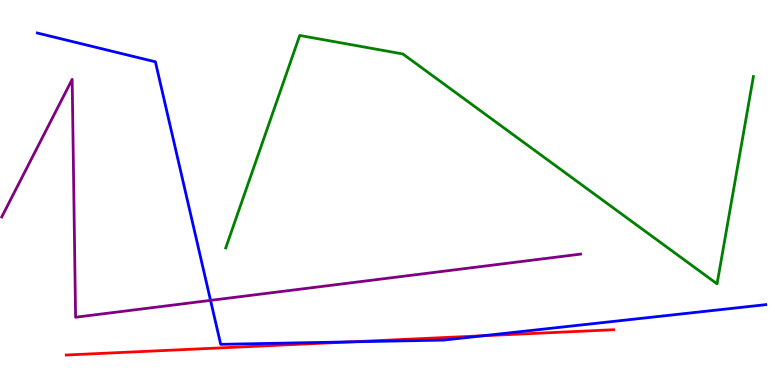[{'lines': ['blue', 'red'], 'intersections': [{'x': 4.53, 'y': 1.12}, {'x': 6.23, 'y': 1.28}]}, {'lines': ['green', 'red'], 'intersections': []}, {'lines': ['purple', 'red'], 'intersections': []}, {'lines': ['blue', 'green'], 'intersections': []}, {'lines': ['blue', 'purple'], 'intersections': [{'x': 2.72, 'y': 2.2}]}, {'lines': ['green', 'purple'], 'intersections': []}]